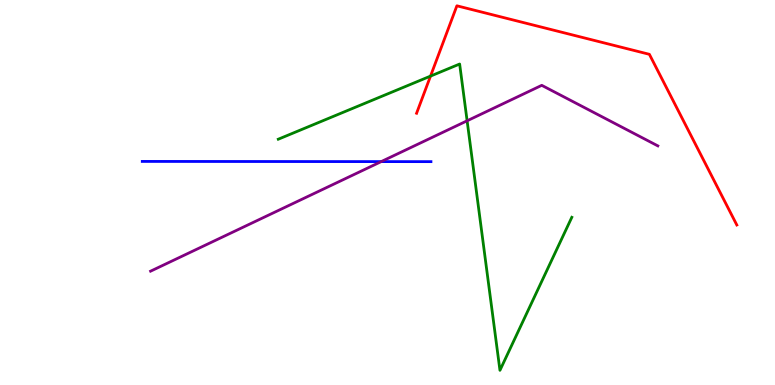[{'lines': ['blue', 'red'], 'intersections': []}, {'lines': ['green', 'red'], 'intersections': [{'x': 5.56, 'y': 8.02}]}, {'lines': ['purple', 'red'], 'intersections': []}, {'lines': ['blue', 'green'], 'intersections': []}, {'lines': ['blue', 'purple'], 'intersections': [{'x': 4.92, 'y': 5.8}]}, {'lines': ['green', 'purple'], 'intersections': [{'x': 6.03, 'y': 6.86}]}]